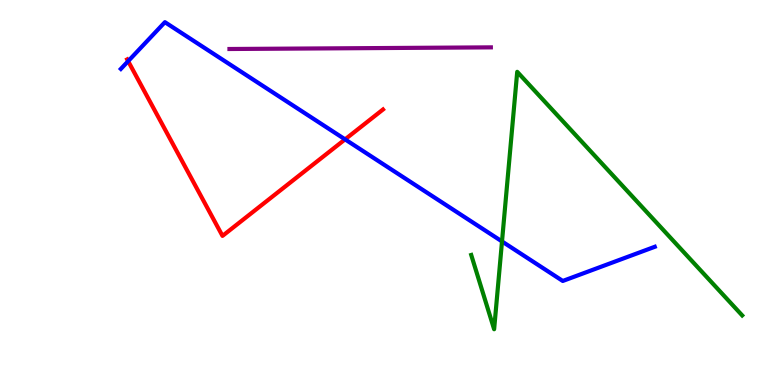[{'lines': ['blue', 'red'], 'intersections': [{'x': 1.65, 'y': 8.41}, {'x': 4.45, 'y': 6.38}]}, {'lines': ['green', 'red'], 'intersections': []}, {'lines': ['purple', 'red'], 'intersections': []}, {'lines': ['blue', 'green'], 'intersections': [{'x': 6.48, 'y': 3.73}]}, {'lines': ['blue', 'purple'], 'intersections': []}, {'lines': ['green', 'purple'], 'intersections': []}]